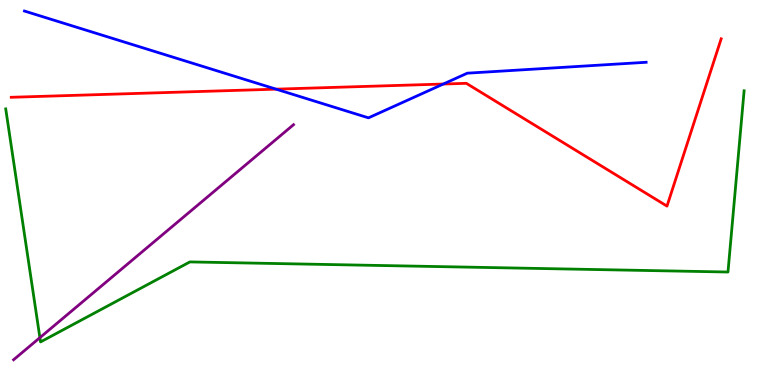[{'lines': ['blue', 'red'], 'intersections': [{'x': 3.56, 'y': 7.68}, {'x': 5.72, 'y': 7.82}]}, {'lines': ['green', 'red'], 'intersections': []}, {'lines': ['purple', 'red'], 'intersections': []}, {'lines': ['blue', 'green'], 'intersections': []}, {'lines': ['blue', 'purple'], 'intersections': []}, {'lines': ['green', 'purple'], 'intersections': [{'x': 0.515, 'y': 1.23}]}]